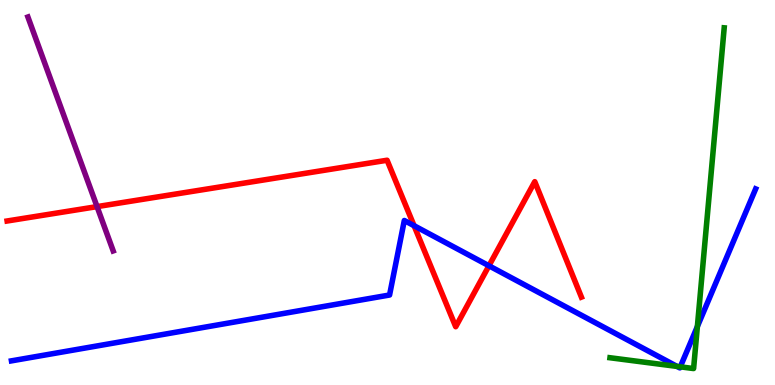[{'lines': ['blue', 'red'], 'intersections': [{'x': 5.34, 'y': 4.14}, {'x': 6.31, 'y': 3.1}]}, {'lines': ['green', 'red'], 'intersections': []}, {'lines': ['purple', 'red'], 'intersections': [{'x': 1.25, 'y': 4.63}]}, {'lines': ['blue', 'green'], 'intersections': [{'x': 8.74, 'y': 0.483}, {'x': 8.78, 'y': 0.472}, {'x': 9.0, 'y': 1.52}]}, {'lines': ['blue', 'purple'], 'intersections': []}, {'lines': ['green', 'purple'], 'intersections': []}]